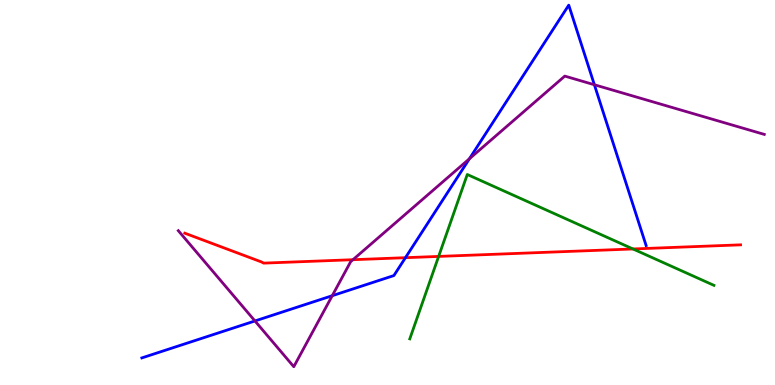[{'lines': ['blue', 'red'], 'intersections': [{'x': 5.23, 'y': 3.31}]}, {'lines': ['green', 'red'], 'intersections': [{'x': 5.66, 'y': 3.34}, {'x': 8.17, 'y': 3.53}]}, {'lines': ['purple', 'red'], 'intersections': [{'x': 4.55, 'y': 3.25}]}, {'lines': ['blue', 'green'], 'intersections': []}, {'lines': ['blue', 'purple'], 'intersections': [{'x': 3.29, 'y': 1.66}, {'x': 4.29, 'y': 2.32}, {'x': 6.06, 'y': 5.88}, {'x': 7.67, 'y': 7.8}]}, {'lines': ['green', 'purple'], 'intersections': []}]